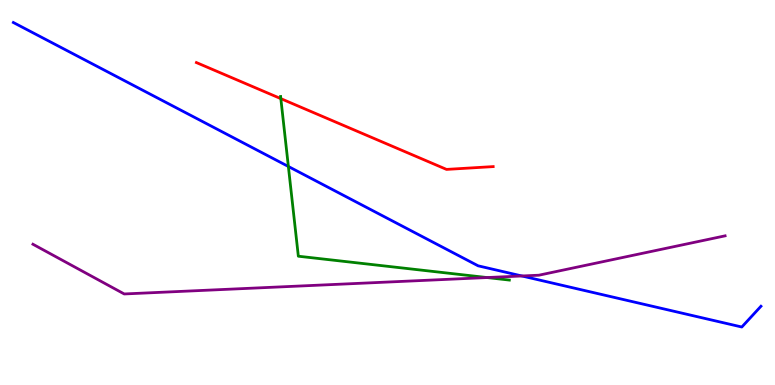[{'lines': ['blue', 'red'], 'intersections': []}, {'lines': ['green', 'red'], 'intersections': [{'x': 3.62, 'y': 7.44}]}, {'lines': ['purple', 'red'], 'intersections': []}, {'lines': ['blue', 'green'], 'intersections': [{'x': 3.72, 'y': 5.68}]}, {'lines': ['blue', 'purple'], 'intersections': [{'x': 6.73, 'y': 2.83}]}, {'lines': ['green', 'purple'], 'intersections': [{'x': 6.28, 'y': 2.79}]}]